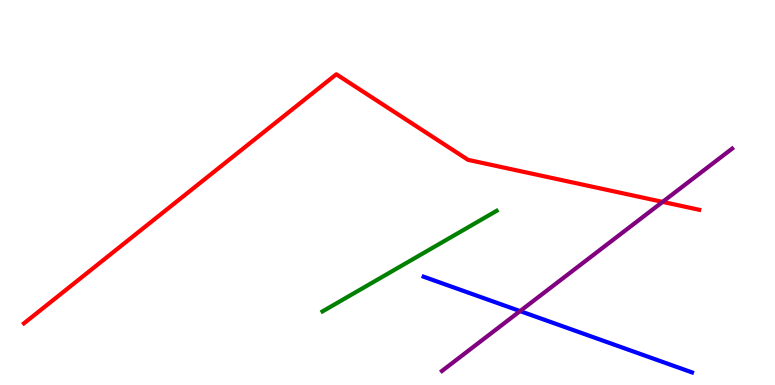[{'lines': ['blue', 'red'], 'intersections': []}, {'lines': ['green', 'red'], 'intersections': []}, {'lines': ['purple', 'red'], 'intersections': [{'x': 8.55, 'y': 4.76}]}, {'lines': ['blue', 'green'], 'intersections': []}, {'lines': ['blue', 'purple'], 'intersections': [{'x': 6.71, 'y': 1.92}]}, {'lines': ['green', 'purple'], 'intersections': []}]